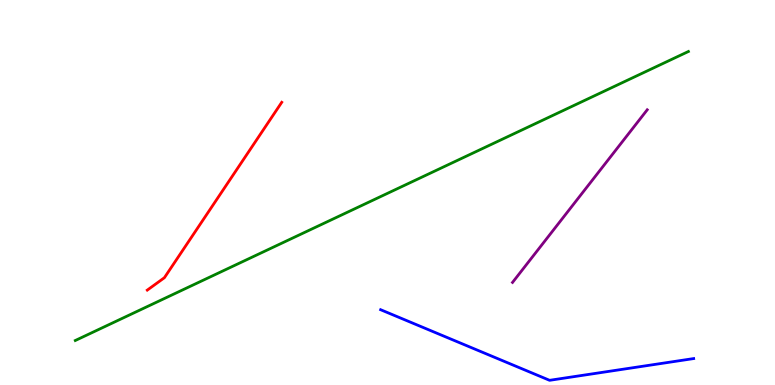[{'lines': ['blue', 'red'], 'intersections': []}, {'lines': ['green', 'red'], 'intersections': []}, {'lines': ['purple', 'red'], 'intersections': []}, {'lines': ['blue', 'green'], 'intersections': []}, {'lines': ['blue', 'purple'], 'intersections': []}, {'lines': ['green', 'purple'], 'intersections': []}]